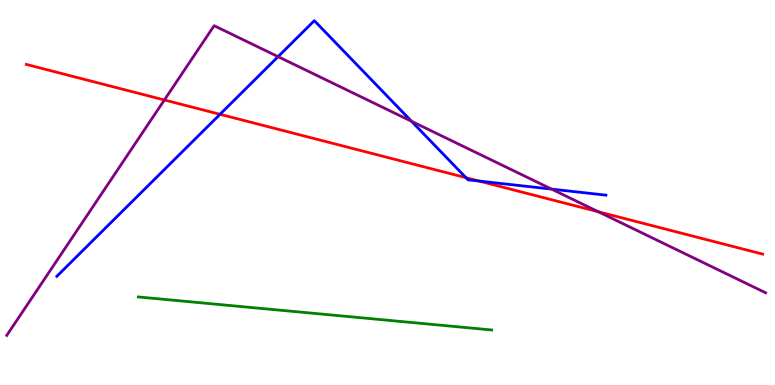[{'lines': ['blue', 'red'], 'intersections': [{'x': 2.84, 'y': 7.03}, {'x': 6.01, 'y': 5.39}, {'x': 6.18, 'y': 5.3}]}, {'lines': ['green', 'red'], 'intersections': []}, {'lines': ['purple', 'red'], 'intersections': [{'x': 2.12, 'y': 7.4}, {'x': 7.72, 'y': 4.5}]}, {'lines': ['blue', 'green'], 'intersections': []}, {'lines': ['blue', 'purple'], 'intersections': [{'x': 3.59, 'y': 8.53}, {'x': 5.31, 'y': 6.85}, {'x': 7.12, 'y': 5.09}]}, {'lines': ['green', 'purple'], 'intersections': []}]